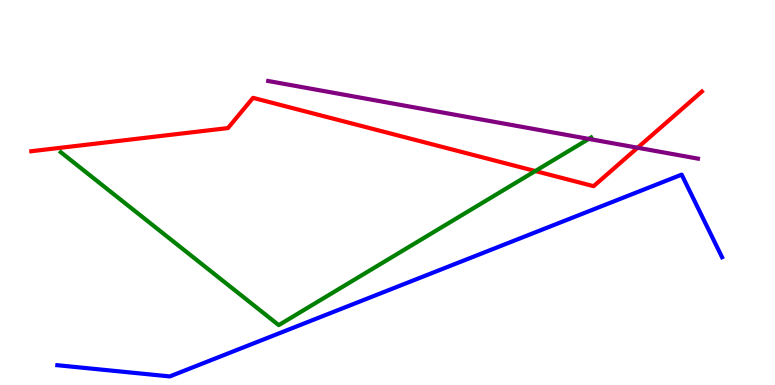[{'lines': ['blue', 'red'], 'intersections': []}, {'lines': ['green', 'red'], 'intersections': [{'x': 6.91, 'y': 5.56}]}, {'lines': ['purple', 'red'], 'intersections': [{'x': 8.23, 'y': 6.16}]}, {'lines': ['blue', 'green'], 'intersections': []}, {'lines': ['blue', 'purple'], 'intersections': []}, {'lines': ['green', 'purple'], 'intersections': [{'x': 7.6, 'y': 6.39}]}]